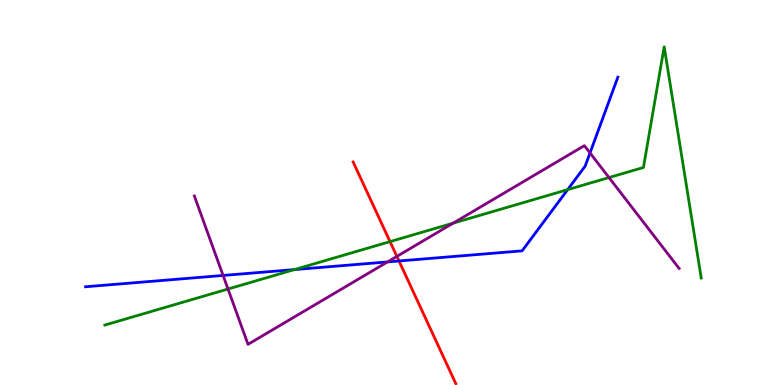[{'lines': ['blue', 'red'], 'intersections': [{'x': 5.15, 'y': 3.22}]}, {'lines': ['green', 'red'], 'intersections': [{'x': 5.03, 'y': 3.72}]}, {'lines': ['purple', 'red'], 'intersections': [{'x': 5.12, 'y': 3.34}]}, {'lines': ['blue', 'green'], 'intersections': [{'x': 3.8, 'y': 3.0}, {'x': 7.32, 'y': 5.07}]}, {'lines': ['blue', 'purple'], 'intersections': [{'x': 2.88, 'y': 2.85}, {'x': 5.0, 'y': 3.2}, {'x': 7.61, 'y': 6.03}]}, {'lines': ['green', 'purple'], 'intersections': [{'x': 2.94, 'y': 2.49}, {'x': 5.85, 'y': 4.2}, {'x': 7.86, 'y': 5.39}]}]